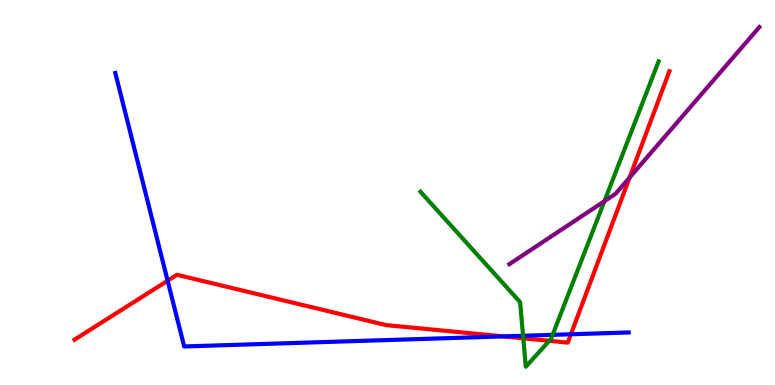[{'lines': ['blue', 'red'], 'intersections': [{'x': 2.16, 'y': 2.71}, {'x': 6.5, 'y': 1.26}, {'x': 7.37, 'y': 1.32}]}, {'lines': ['green', 'red'], 'intersections': [{'x': 6.75, 'y': 1.21}, {'x': 7.09, 'y': 1.15}]}, {'lines': ['purple', 'red'], 'intersections': [{'x': 8.12, 'y': 5.39}]}, {'lines': ['blue', 'green'], 'intersections': [{'x': 6.75, 'y': 1.28}, {'x': 7.13, 'y': 1.3}]}, {'lines': ['blue', 'purple'], 'intersections': []}, {'lines': ['green', 'purple'], 'intersections': [{'x': 7.8, 'y': 4.77}]}]